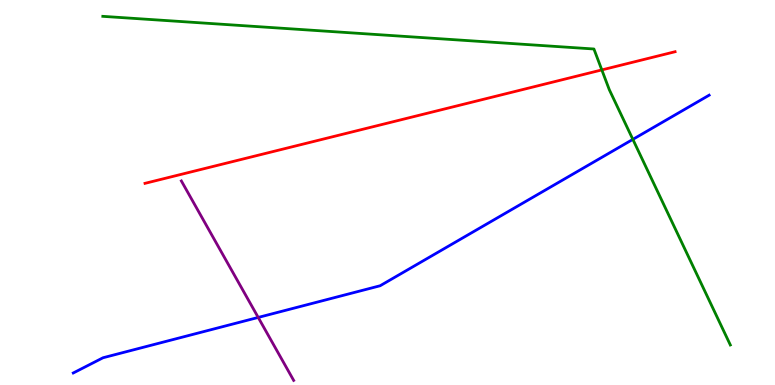[{'lines': ['blue', 'red'], 'intersections': []}, {'lines': ['green', 'red'], 'intersections': [{'x': 7.77, 'y': 8.18}]}, {'lines': ['purple', 'red'], 'intersections': []}, {'lines': ['blue', 'green'], 'intersections': [{'x': 8.17, 'y': 6.38}]}, {'lines': ['blue', 'purple'], 'intersections': [{'x': 3.33, 'y': 1.75}]}, {'lines': ['green', 'purple'], 'intersections': []}]